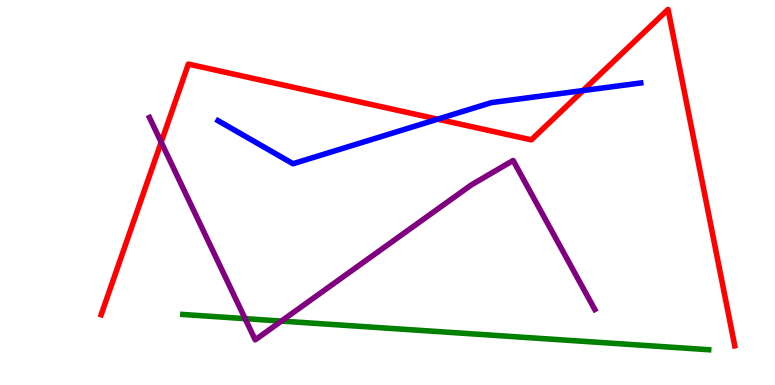[{'lines': ['blue', 'red'], 'intersections': [{'x': 5.65, 'y': 6.9}, {'x': 7.52, 'y': 7.65}]}, {'lines': ['green', 'red'], 'intersections': []}, {'lines': ['purple', 'red'], 'intersections': [{'x': 2.08, 'y': 6.31}]}, {'lines': ['blue', 'green'], 'intersections': []}, {'lines': ['blue', 'purple'], 'intersections': []}, {'lines': ['green', 'purple'], 'intersections': [{'x': 3.16, 'y': 1.72}, {'x': 3.63, 'y': 1.66}]}]